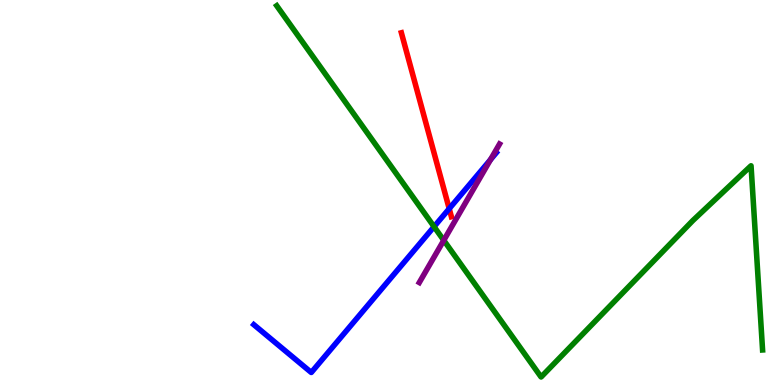[{'lines': ['blue', 'red'], 'intersections': [{'x': 5.8, 'y': 4.58}]}, {'lines': ['green', 'red'], 'intersections': []}, {'lines': ['purple', 'red'], 'intersections': []}, {'lines': ['blue', 'green'], 'intersections': [{'x': 5.6, 'y': 4.11}]}, {'lines': ['blue', 'purple'], 'intersections': [{'x': 6.33, 'y': 5.85}]}, {'lines': ['green', 'purple'], 'intersections': [{'x': 5.73, 'y': 3.76}]}]